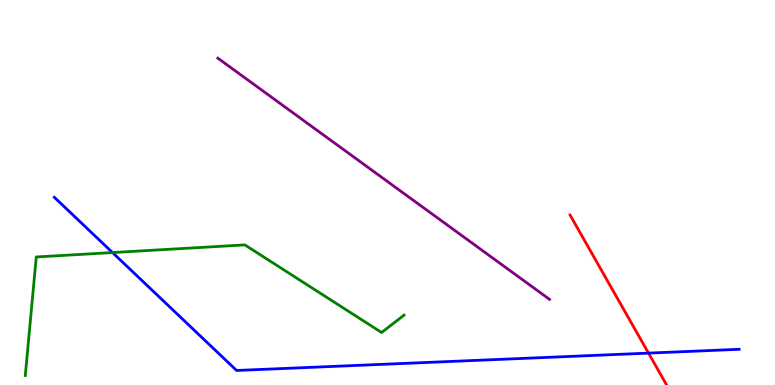[{'lines': ['blue', 'red'], 'intersections': [{'x': 8.37, 'y': 0.828}]}, {'lines': ['green', 'red'], 'intersections': []}, {'lines': ['purple', 'red'], 'intersections': []}, {'lines': ['blue', 'green'], 'intersections': [{'x': 1.45, 'y': 3.44}]}, {'lines': ['blue', 'purple'], 'intersections': []}, {'lines': ['green', 'purple'], 'intersections': []}]